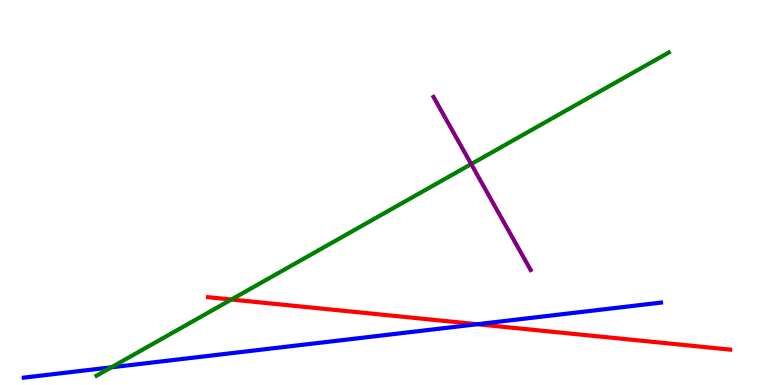[{'lines': ['blue', 'red'], 'intersections': [{'x': 6.16, 'y': 1.58}]}, {'lines': ['green', 'red'], 'intersections': [{'x': 2.99, 'y': 2.22}]}, {'lines': ['purple', 'red'], 'intersections': []}, {'lines': ['blue', 'green'], 'intersections': [{'x': 1.44, 'y': 0.459}]}, {'lines': ['blue', 'purple'], 'intersections': []}, {'lines': ['green', 'purple'], 'intersections': [{'x': 6.08, 'y': 5.74}]}]